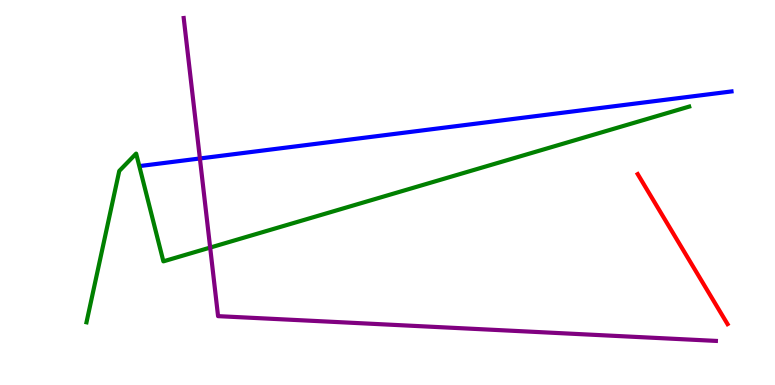[{'lines': ['blue', 'red'], 'intersections': []}, {'lines': ['green', 'red'], 'intersections': []}, {'lines': ['purple', 'red'], 'intersections': []}, {'lines': ['blue', 'green'], 'intersections': []}, {'lines': ['blue', 'purple'], 'intersections': [{'x': 2.58, 'y': 5.88}]}, {'lines': ['green', 'purple'], 'intersections': [{'x': 2.71, 'y': 3.57}]}]